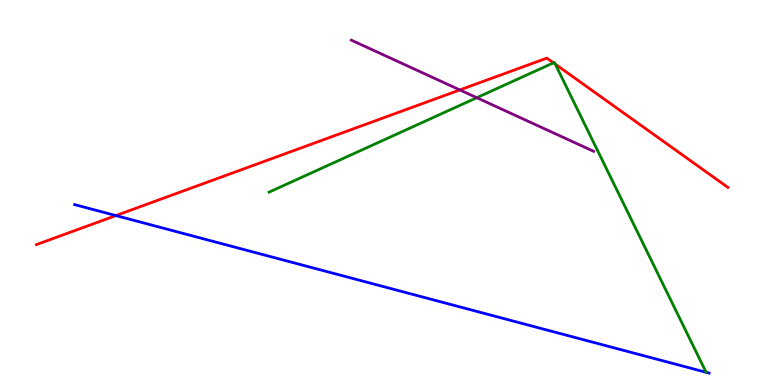[{'lines': ['blue', 'red'], 'intersections': [{'x': 1.5, 'y': 4.4}]}, {'lines': ['green', 'red'], 'intersections': [{'x': 7.14, 'y': 8.37}, {'x': 7.16, 'y': 8.33}]}, {'lines': ['purple', 'red'], 'intersections': [{'x': 5.93, 'y': 7.66}]}, {'lines': ['blue', 'green'], 'intersections': [{'x': 9.11, 'y': 0.33}]}, {'lines': ['blue', 'purple'], 'intersections': []}, {'lines': ['green', 'purple'], 'intersections': [{'x': 6.15, 'y': 7.46}]}]